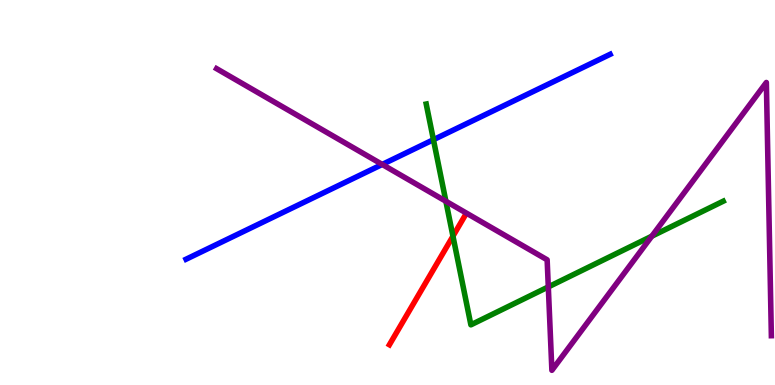[{'lines': ['blue', 'red'], 'intersections': []}, {'lines': ['green', 'red'], 'intersections': [{'x': 5.84, 'y': 3.87}]}, {'lines': ['purple', 'red'], 'intersections': []}, {'lines': ['blue', 'green'], 'intersections': [{'x': 5.59, 'y': 6.37}]}, {'lines': ['blue', 'purple'], 'intersections': [{'x': 4.93, 'y': 5.73}]}, {'lines': ['green', 'purple'], 'intersections': [{'x': 5.75, 'y': 4.77}, {'x': 7.07, 'y': 2.55}, {'x': 8.41, 'y': 3.86}]}]